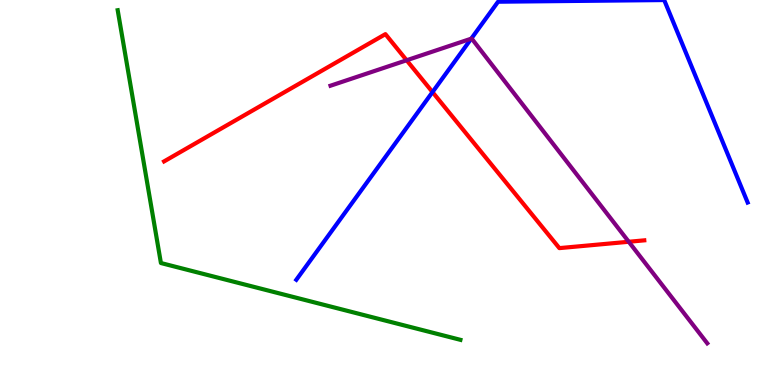[{'lines': ['blue', 'red'], 'intersections': [{'x': 5.58, 'y': 7.61}]}, {'lines': ['green', 'red'], 'intersections': []}, {'lines': ['purple', 'red'], 'intersections': [{'x': 5.25, 'y': 8.43}, {'x': 8.11, 'y': 3.72}]}, {'lines': ['blue', 'green'], 'intersections': []}, {'lines': ['blue', 'purple'], 'intersections': [{'x': 6.08, 'y': 9.0}]}, {'lines': ['green', 'purple'], 'intersections': []}]